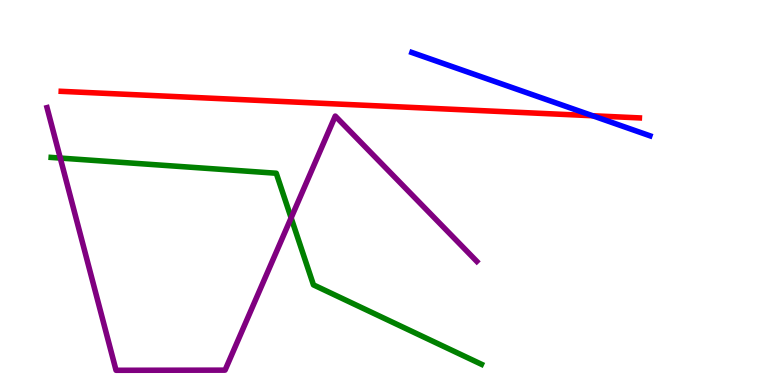[{'lines': ['blue', 'red'], 'intersections': [{'x': 7.65, 'y': 6.99}]}, {'lines': ['green', 'red'], 'intersections': []}, {'lines': ['purple', 'red'], 'intersections': []}, {'lines': ['blue', 'green'], 'intersections': []}, {'lines': ['blue', 'purple'], 'intersections': []}, {'lines': ['green', 'purple'], 'intersections': [{'x': 0.778, 'y': 5.89}, {'x': 3.76, 'y': 4.34}]}]